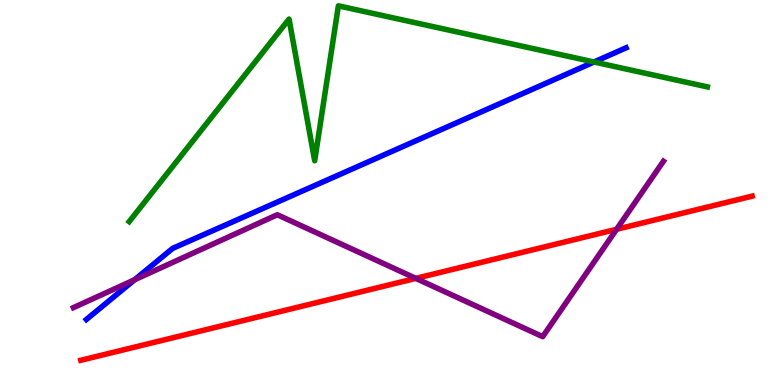[{'lines': ['blue', 'red'], 'intersections': []}, {'lines': ['green', 'red'], 'intersections': []}, {'lines': ['purple', 'red'], 'intersections': [{'x': 5.37, 'y': 2.77}, {'x': 7.96, 'y': 4.04}]}, {'lines': ['blue', 'green'], 'intersections': [{'x': 7.66, 'y': 8.39}]}, {'lines': ['blue', 'purple'], 'intersections': [{'x': 1.74, 'y': 2.73}]}, {'lines': ['green', 'purple'], 'intersections': []}]